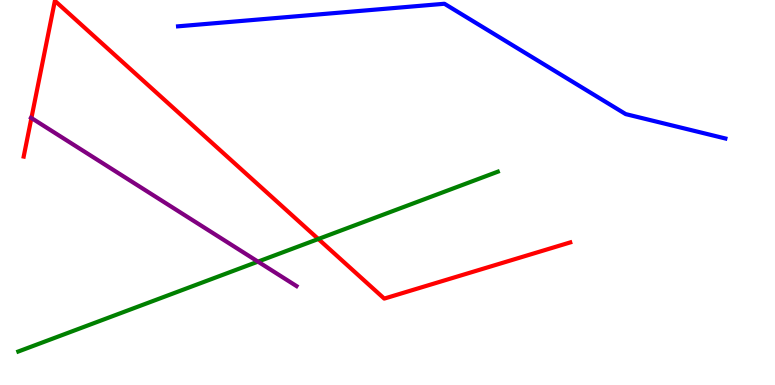[{'lines': ['blue', 'red'], 'intersections': []}, {'lines': ['green', 'red'], 'intersections': [{'x': 4.11, 'y': 3.79}]}, {'lines': ['purple', 'red'], 'intersections': [{'x': 0.405, 'y': 6.93}]}, {'lines': ['blue', 'green'], 'intersections': []}, {'lines': ['blue', 'purple'], 'intersections': []}, {'lines': ['green', 'purple'], 'intersections': [{'x': 3.33, 'y': 3.2}]}]